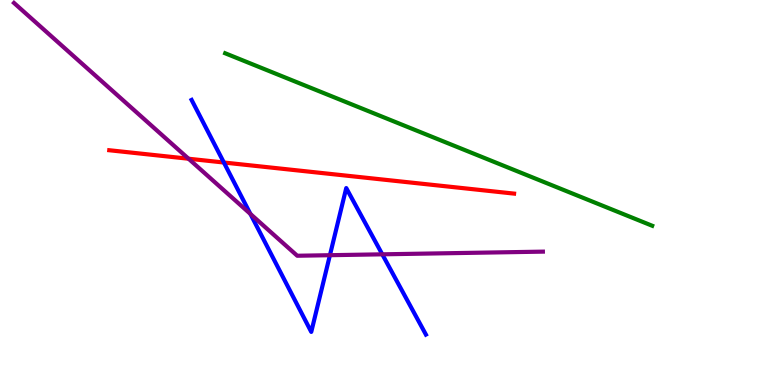[{'lines': ['blue', 'red'], 'intersections': [{'x': 2.89, 'y': 5.78}]}, {'lines': ['green', 'red'], 'intersections': []}, {'lines': ['purple', 'red'], 'intersections': [{'x': 2.43, 'y': 5.88}]}, {'lines': ['blue', 'green'], 'intersections': []}, {'lines': ['blue', 'purple'], 'intersections': [{'x': 3.23, 'y': 4.44}, {'x': 4.26, 'y': 3.37}, {'x': 4.93, 'y': 3.39}]}, {'lines': ['green', 'purple'], 'intersections': []}]